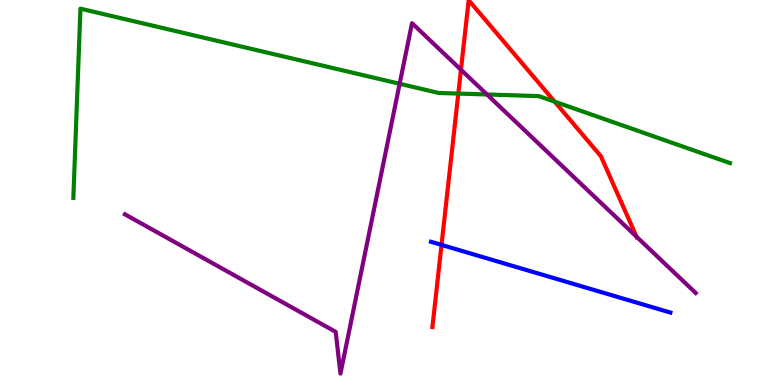[{'lines': ['blue', 'red'], 'intersections': [{'x': 5.7, 'y': 3.64}]}, {'lines': ['green', 'red'], 'intersections': [{'x': 5.91, 'y': 7.57}, {'x': 7.16, 'y': 7.36}]}, {'lines': ['purple', 'red'], 'intersections': [{'x': 5.95, 'y': 8.19}, {'x': 8.21, 'y': 3.85}]}, {'lines': ['blue', 'green'], 'intersections': []}, {'lines': ['blue', 'purple'], 'intersections': []}, {'lines': ['green', 'purple'], 'intersections': [{'x': 5.16, 'y': 7.82}, {'x': 6.28, 'y': 7.55}]}]